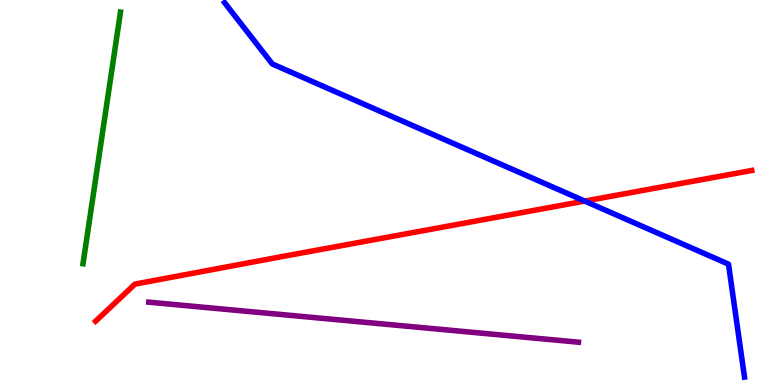[{'lines': ['blue', 'red'], 'intersections': [{'x': 7.55, 'y': 4.78}]}, {'lines': ['green', 'red'], 'intersections': []}, {'lines': ['purple', 'red'], 'intersections': []}, {'lines': ['blue', 'green'], 'intersections': []}, {'lines': ['blue', 'purple'], 'intersections': []}, {'lines': ['green', 'purple'], 'intersections': []}]